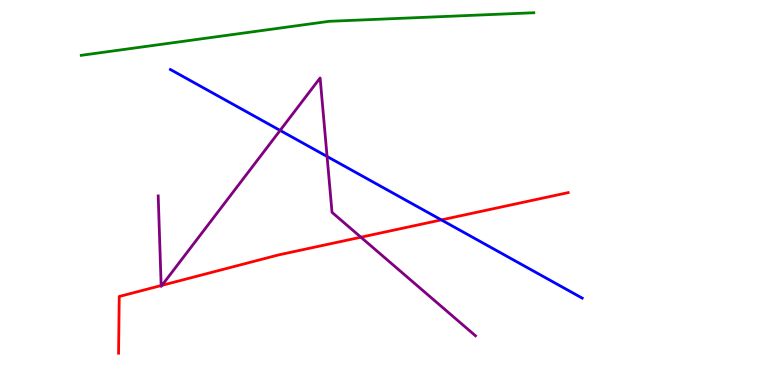[{'lines': ['blue', 'red'], 'intersections': [{'x': 5.69, 'y': 4.29}]}, {'lines': ['green', 'red'], 'intersections': []}, {'lines': ['purple', 'red'], 'intersections': [{'x': 2.08, 'y': 2.58}, {'x': 2.09, 'y': 2.59}, {'x': 4.66, 'y': 3.84}]}, {'lines': ['blue', 'green'], 'intersections': []}, {'lines': ['blue', 'purple'], 'intersections': [{'x': 3.61, 'y': 6.61}, {'x': 4.22, 'y': 5.94}]}, {'lines': ['green', 'purple'], 'intersections': []}]